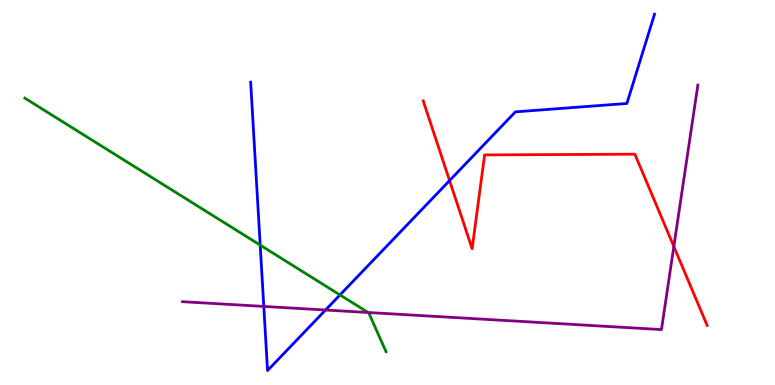[{'lines': ['blue', 'red'], 'intersections': [{'x': 5.8, 'y': 5.31}]}, {'lines': ['green', 'red'], 'intersections': []}, {'lines': ['purple', 'red'], 'intersections': [{'x': 8.69, 'y': 3.6}]}, {'lines': ['blue', 'green'], 'intersections': [{'x': 3.36, 'y': 3.63}, {'x': 4.39, 'y': 2.34}]}, {'lines': ['blue', 'purple'], 'intersections': [{'x': 3.4, 'y': 2.04}, {'x': 4.2, 'y': 1.95}]}, {'lines': ['green', 'purple'], 'intersections': [{'x': 4.75, 'y': 1.88}]}]